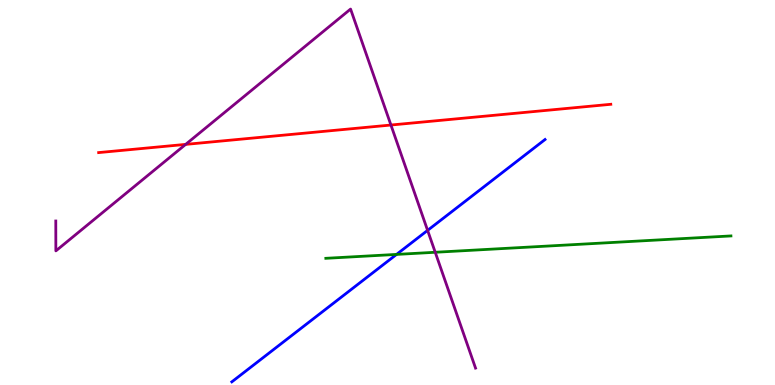[{'lines': ['blue', 'red'], 'intersections': []}, {'lines': ['green', 'red'], 'intersections': []}, {'lines': ['purple', 'red'], 'intersections': [{'x': 2.4, 'y': 6.25}, {'x': 5.04, 'y': 6.75}]}, {'lines': ['blue', 'green'], 'intersections': [{'x': 5.12, 'y': 3.39}]}, {'lines': ['blue', 'purple'], 'intersections': [{'x': 5.52, 'y': 4.02}]}, {'lines': ['green', 'purple'], 'intersections': [{'x': 5.62, 'y': 3.45}]}]